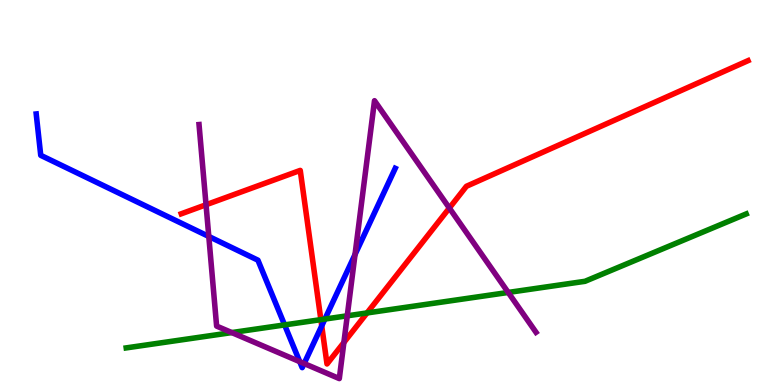[{'lines': ['blue', 'red'], 'intersections': [{'x': 4.15, 'y': 1.54}]}, {'lines': ['green', 'red'], 'intersections': [{'x': 4.14, 'y': 1.7}, {'x': 4.74, 'y': 1.87}]}, {'lines': ['purple', 'red'], 'intersections': [{'x': 2.66, 'y': 4.68}, {'x': 4.44, 'y': 1.1}, {'x': 5.8, 'y': 4.6}]}, {'lines': ['blue', 'green'], 'intersections': [{'x': 3.67, 'y': 1.56}, {'x': 4.19, 'y': 1.71}]}, {'lines': ['blue', 'purple'], 'intersections': [{'x': 2.69, 'y': 3.86}, {'x': 3.87, 'y': 0.607}, {'x': 3.92, 'y': 0.557}, {'x': 4.58, 'y': 3.39}]}, {'lines': ['green', 'purple'], 'intersections': [{'x': 2.99, 'y': 1.36}, {'x': 4.48, 'y': 1.8}, {'x': 6.56, 'y': 2.4}]}]